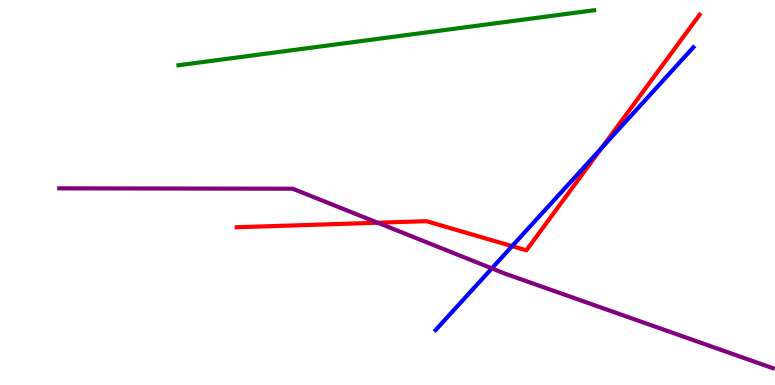[{'lines': ['blue', 'red'], 'intersections': [{'x': 6.61, 'y': 3.61}, {'x': 7.76, 'y': 6.16}]}, {'lines': ['green', 'red'], 'intersections': []}, {'lines': ['purple', 'red'], 'intersections': [{'x': 4.87, 'y': 4.21}]}, {'lines': ['blue', 'green'], 'intersections': []}, {'lines': ['blue', 'purple'], 'intersections': [{'x': 6.35, 'y': 3.03}]}, {'lines': ['green', 'purple'], 'intersections': []}]